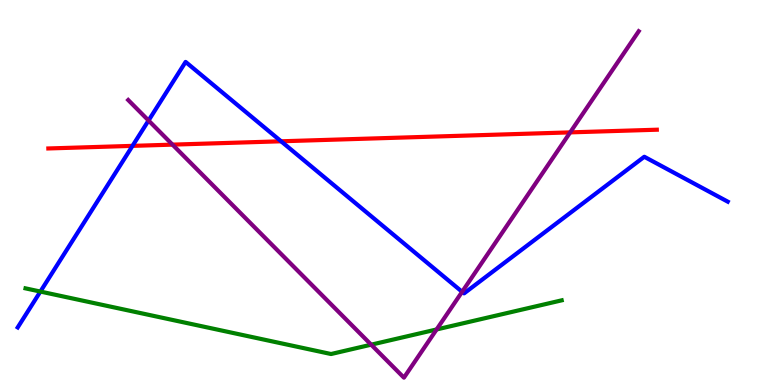[{'lines': ['blue', 'red'], 'intersections': [{'x': 1.71, 'y': 6.21}, {'x': 3.63, 'y': 6.33}]}, {'lines': ['green', 'red'], 'intersections': []}, {'lines': ['purple', 'red'], 'intersections': [{'x': 2.23, 'y': 6.24}, {'x': 7.36, 'y': 6.56}]}, {'lines': ['blue', 'green'], 'intersections': [{'x': 0.521, 'y': 2.43}]}, {'lines': ['blue', 'purple'], 'intersections': [{'x': 1.92, 'y': 6.87}, {'x': 5.96, 'y': 2.42}]}, {'lines': ['green', 'purple'], 'intersections': [{'x': 4.79, 'y': 1.05}, {'x': 5.63, 'y': 1.44}]}]